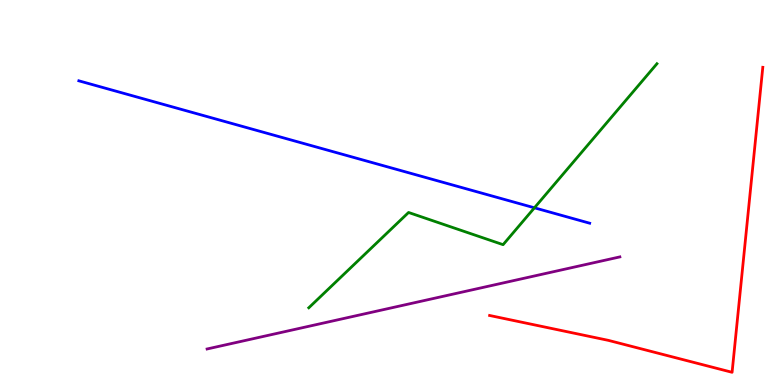[{'lines': ['blue', 'red'], 'intersections': []}, {'lines': ['green', 'red'], 'intersections': []}, {'lines': ['purple', 'red'], 'intersections': []}, {'lines': ['blue', 'green'], 'intersections': [{'x': 6.9, 'y': 4.6}]}, {'lines': ['blue', 'purple'], 'intersections': []}, {'lines': ['green', 'purple'], 'intersections': []}]